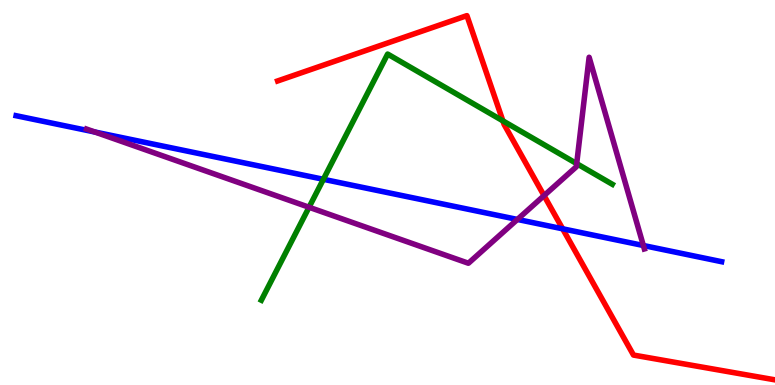[{'lines': ['blue', 'red'], 'intersections': [{'x': 7.26, 'y': 4.06}]}, {'lines': ['green', 'red'], 'intersections': [{'x': 6.49, 'y': 6.86}]}, {'lines': ['purple', 'red'], 'intersections': [{'x': 7.02, 'y': 4.92}]}, {'lines': ['blue', 'green'], 'intersections': [{'x': 4.17, 'y': 5.34}]}, {'lines': ['blue', 'purple'], 'intersections': [{'x': 1.22, 'y': 6.57}, {'x': 6.68, 'y': 4.3}, {'x': 8.3, 'y': 3.62}]}, {'lines': ['green', 'purple'], 'intersections': [{'x': 3.99, 'y': 4.62}, {'x': 7.44, 'y': 5.75}]}]